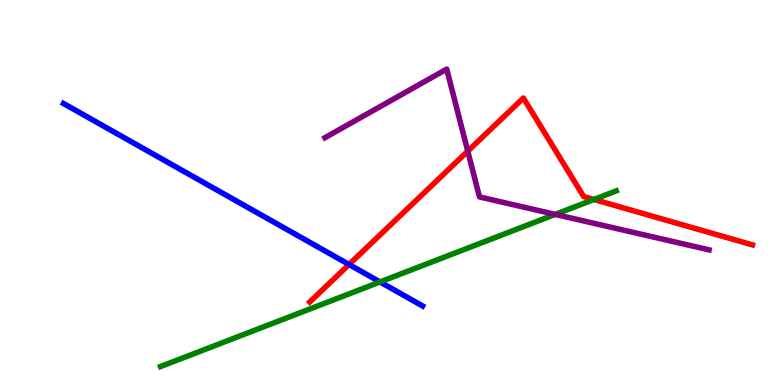[{'lines': ['blue', 'red'], 'intersections': [{'x': 4.5, 'y': 3.13}]}, {'lines': ['green', 'red'], 'intersections': [{'x': 7.66, 'y': 4.82}]}, {'lines': ['purple', 'red'], 'intersections': [{'x': 6.04, 'y': 6.07}]}, {'lines': ['blue', 'green'], 'intersections': [{'x': 4.9, 'y': 2.68}]}, {'lines': ['blue', 'purple'], 'intersections': []}, {'lines': ['green', 'purple'], 'intersections': [{'x': 7.16, 'y': 4.43}]}]